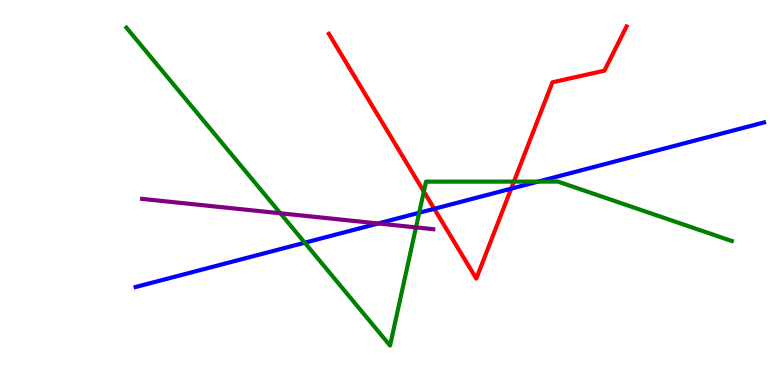[{'lines': ['blue', 'red'], 'intersections': [{'x': 5.6, 'y': 4.58}, {'x': 6.6, 'y': 5.1}]}, {'lines': ['green', 'red'], 'intersections': [{'x': 5.47, 'y': 5.03}, {'x': 6.63, 'y': 5.28}]}, {'lines': ['purple', 'red'], 'intersections': []}, {'lines': ['blue', 'green'], 'intersections': [{'x': 3.93, 'y': 3.7}, {'x': 5.41, 'y': 4.47}, {'x': 6.94, 'y': 5.28}]}, {'lines': ['blue', 'purple'], 'intersections': [{'x': 4.88, 'y': 4.2}]}, {'lines': ['green', 'purple'], 'intersections': [{'x': 3.62, 'y': 4.46}, {'x': 5.37, 'y': 4.09}]}]